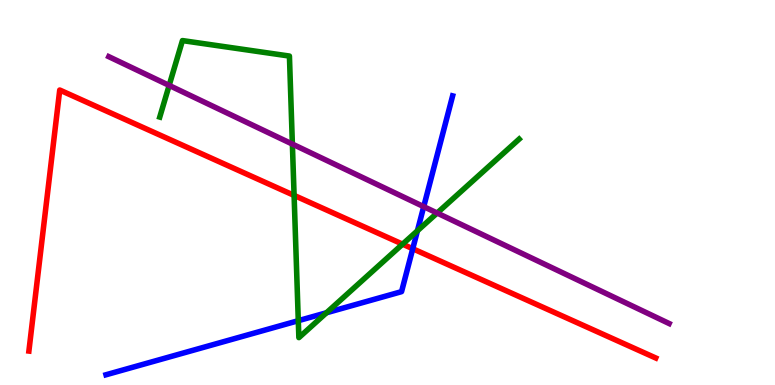[{'lines': ['blue', 'red'], 'intersections': [{'x': 5.33, 'y': 3.54}]}, {'lines': ['green', 'red'], 'intersections': [{'x': 3.79, 'y': 4.92}, {'x': 5.19, 'y': 3.66}]}, {'lines': ['purple', 'red'], 'intersections': []}, {'lines': ['blue', 'green'], 'intersections': [{'x': 3.85, 'y': 1.67}, {'x': 4.21, 'y': 1.88}, {'x': 5.39, 'y': 4.01}]}, {'lines': ['blue', 'purple'], 'intersections': [{'x': 5.47, 'y': 4.63}]}, {'lines': ['green', 'purple'], 'intersections': [{'x': 2.18, 'y': 7.78}, {'x': 3.77, 'y': 6.26}, {'x': 5.64, 'y': 4.47}]}]